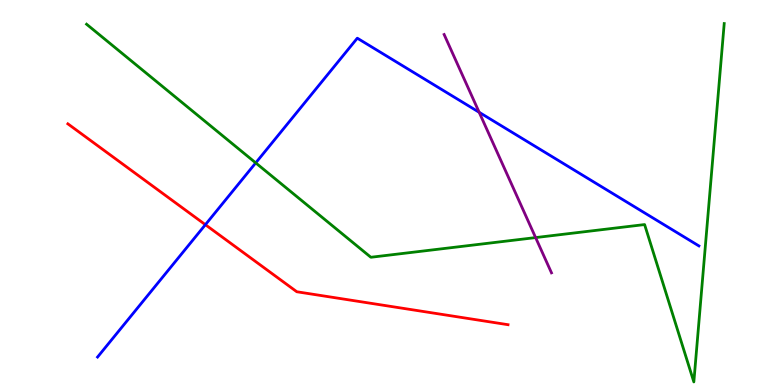[{'lines': ['blue', 'red'], 'intersections': [{'x': 2.65, 'y': 4.16}]}, {'lines': ['green', 'red'], 'intersections': []}, {'lines': ['purple', 'red'], 'intersections': []}, {'lines': ['blue', 'green'], 'intersections': [{'x': 3.3, 'y': 5.77}]}, {'lines': ['blue', 'purple'], 'intersections': [{'x': 6.18, 'y': 7.08}]}, {'lines': ['green', 'purple'], 'intersections': [{'x': 6.91, 'y': 3.83}]}]